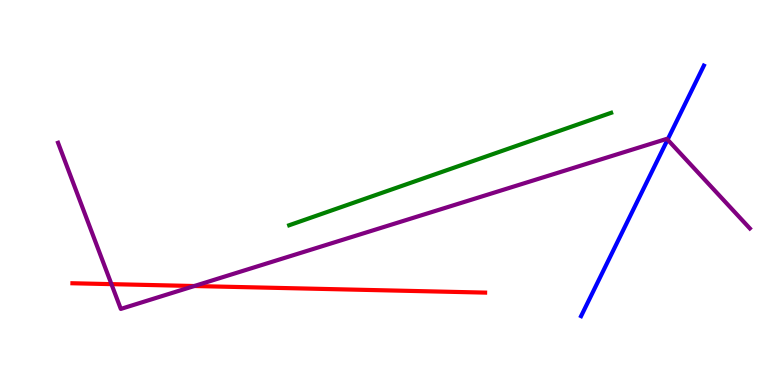[{'lines': ['blue', 'red'], 'intersections': []}, {'lines': ['green', 'red'], 'intersections': []}, {'lines': ['purple', 'red'], 'intersections': [{'x': 1.44, 'y': 2.62}, {'x': 2.51, 'y': 2.57}]}, {'lines': ['blue', 'green'], 'intersections': []}, {'lines': ['blue', 'purple'], 'intersections': [{'x': 8.61, 'y': 6.37}]}, {'lines': ['green', 'purple'], 'intersections': []}]